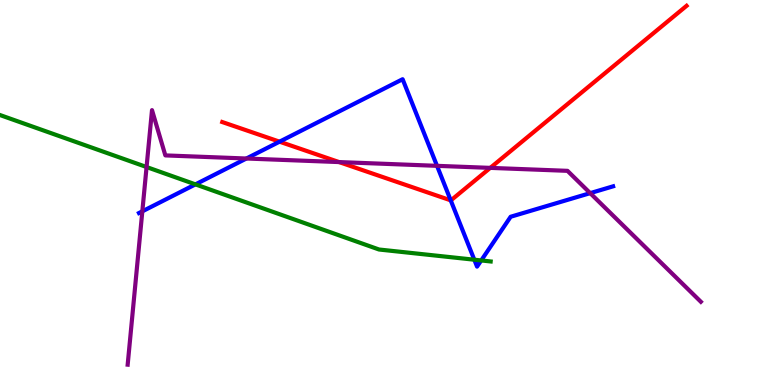[{'lines': ['blue', 'red'], 'intersections': [{'x': 3.61, 'y': 6.32}, {'x': 5.82, 'y': 4.8}]}, {'lines': ['green', 'red'], 'intersections': []}, {'lines': ['purple', 'red'], 'intersections': [{'x': 4.37, 'y': 5.79}, {'x': 6.33, 'y': 5.64}]}, {'lines': ['blue', 'green'], 'intersections': [{'x': 2.52, 'y': 5.21}, {'x': 6.12, 'y': 3.25}, {'x': 6.21, 'y': 3.24}]}, {'lines': ['blue', 'purple'], 'intersections': [{'x': 1.84, 'y': 4.51}, {'x': 3.18, 'y': 5.88}, {'x': 5.64, 'y': 5.69}, {'x': 7.62, 'y': 4.98}]}, {'lines': ['green', 'purple'], 'intersections': [{'x': 1.89, 'y': 5.66}]}]